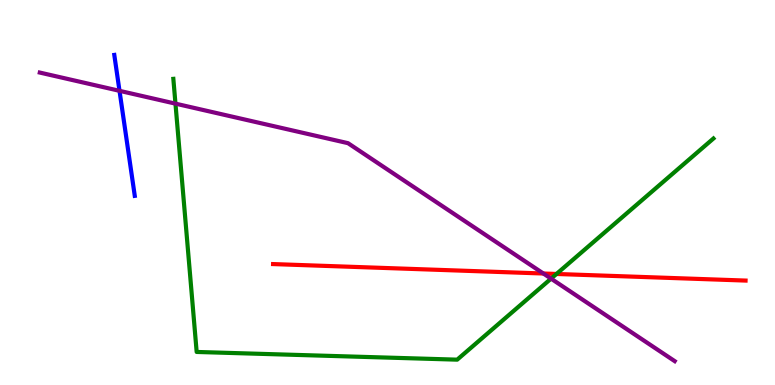[{'lines': ['blue', 'red'], 'intersections': []}, {'lines': ['green', 'red'], 'intersections': [{'x': 7.18, 'y': 2.88}]}, {'lines': ['purple', 'red'], 'intersections': [{'x': 7.01, 'y': 2.9}]}, {'lines': ['blue', 'green'], 'intersections': []}, {'lines': ['blue', 'purple'], 'intersections': [{'x': 1.54, 'y': 7.64}]}, {'lines': ['green', 'purple'], 'intersections': [{'x': 2.26, 'y': 7.31}, {'x': 7.11, 'y': 2.76}]}]